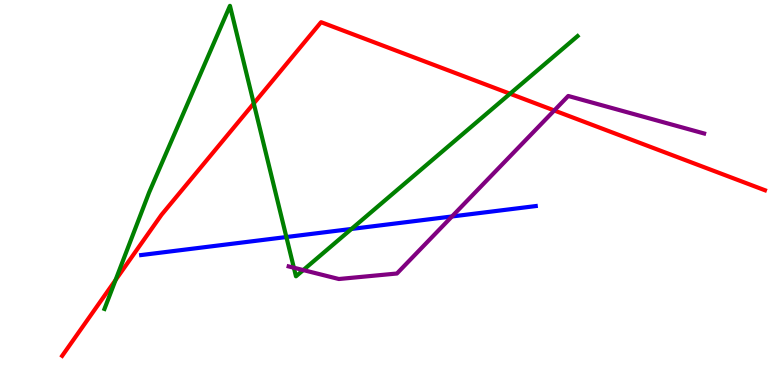[{'lines': ['blue', 'red'], 'intersections': []}, {'lines': ['green', 'red'], 'intersections': [{'x': 1.49, 'y': 2.73}, {'x': 3.27, 'y': 7.31}, {'x': 6.58, 'y': 7.57}]}, {'lines': ['purple', 'red'], 'intersections': [{'x': 7.15, 'y': 7.13}]}, {'lines': ['blue', 'green'], 'intersections': [{'x': 3.7, 'y': 3.84}, {'x': 4.54, 'y': 4.05}]}, {'lines': ['blue', 'purple'], 'intersections': [{'x': 5.83, 'y': 4.38}]}, {'lines': ['green', 'purple'], 'intersections': [{'x': 3.79, 'y': 3.05}, {'x': 3.91, 'y': 2.99}]}]